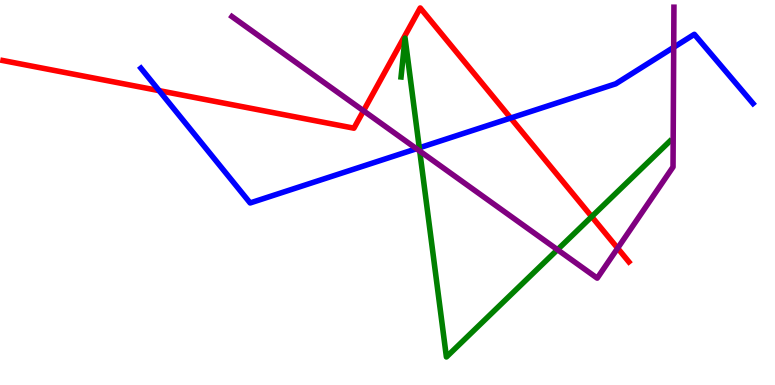[{'lines': ['blue', 'red'], 'intersections': [{'x': 2.05, 'y': 7.65}, {'x': 6.59, 'y': 6.93}]}, {'lines': ['green', 'red'], 'intersections': [{'x': 7.63, 'y': 4.37}]}, {'lines': ['purple', 'red'], 'intersections': [{'x': 4.69, 'y': 7.12}, {'x': 7.97, 'y': 3.55}]}, {'lines': ['blue', 'green'], 'intersections': [{'x': 5.41, 'y': 6.16}]}, {'lines': ['blue', 'purple'], 'intersections': [{'x': 5.37, 'y': 6.14}, {'x': 8.69, 'y': 8.77}]}, {'lines': ['green', 'purple'], 'intersections': [{'x': 5.42, 'y': 6.08}, {'x': 7.19, 'y': 3.51}]}]